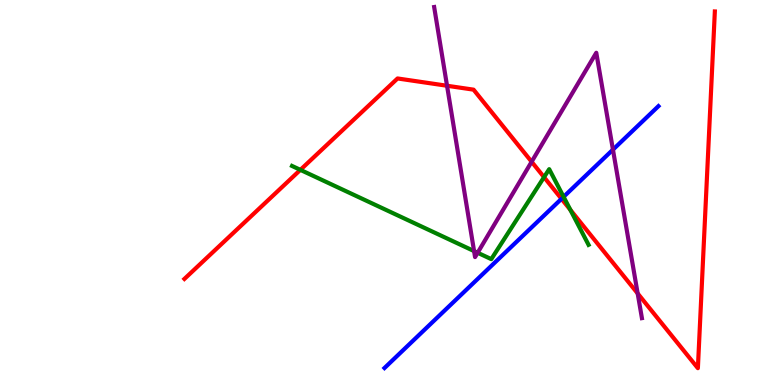[{'lines': ['blue', 'red'], 'intersections': [{'x': 7.24, 'y': 4.84}]}, {'lines': ['green', 'red'], 'intersections': [{'x': 3.88, 'y': 5.59}, {'x': 7.02, 'y': 5.4}, {'x': 7.36, 'y': 4.55}]}, {'lines': ['purple', 'red'], 'intersections': [{'x': 5.77, 'y': 7.77}, {'x': 6.86, 'y': 5.8}, {'x': 8.23, 'y': 2.38}]}, {'lines': ['blue', 'green'], 'intersections': [{'x': 7.27, 'y': 4.89}]}, {'lines': ['blue', 'purple'], 'intersections': [{'x': 7.91, 'y': 6.11}]}, {'lines': ['green', 'purple'], 'intersections': [{'x': 6.12, 'y': 3.48}, {'x': 6.16, 'y': 3.44}]}]